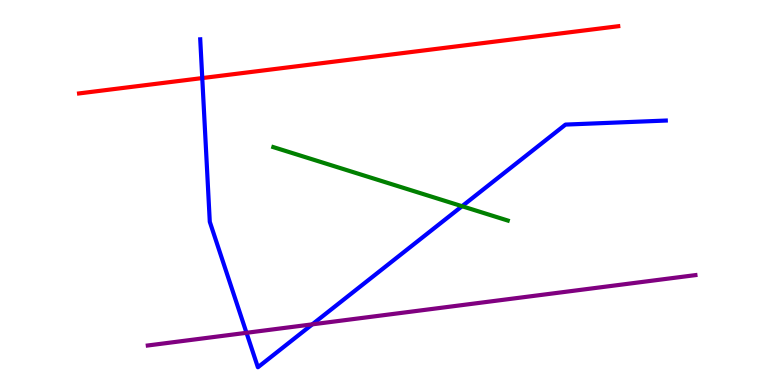[{'lines': ['blue', 'red'], 'intersections': [{'x': 2.61, 'y': 7.97}]}, {'lines': ['green', 'red'], 'intersections': []}, {'lines': ['purple', 'red'], 'intersections': []}, {'lines': ['blue', 'green'], 'intersections': [{'x': 5.96, 'y': 4.64}]}, {'lines': ['blue', 'purple'], 'intersections': [{'x': 3.18, 'y': 1.36}, {'x': 4.03, 'y': 1.58}]}, {'lines': ['green', 'purple'], 'intersections': []}]